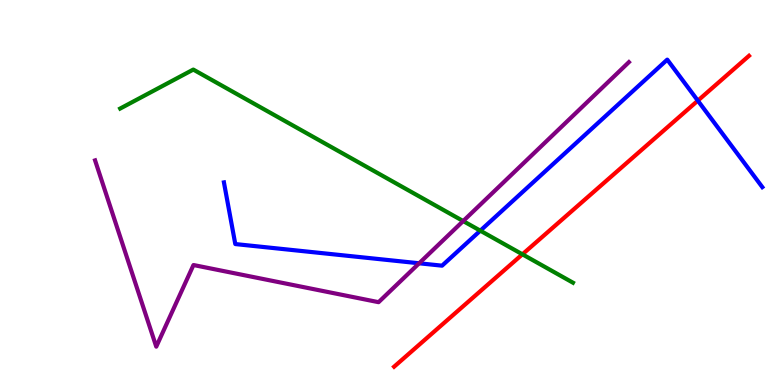[{'lines': ['blue', 'red'], 'intersections': [{'x': 9.0, 'y': 7.39}]}, {'lines': ['green', 'red'], 'intersections': [{'x': 6.74, 'y': 3.39}]}, {'lines': ['purple', 'red'], 'intersections': []}, {'lines': ['blue', 'green'], 'intersections': [{'x': 6.2, 'y': 4.01}]}, {'lines': ['blue', 'purple'], 'intersections': [{'x': 5.41, 'y': 3.16}]}, {'lines': ['green', 'purple'], 'intersections': [{'x': 5.98, 'y': 4.26}]}]